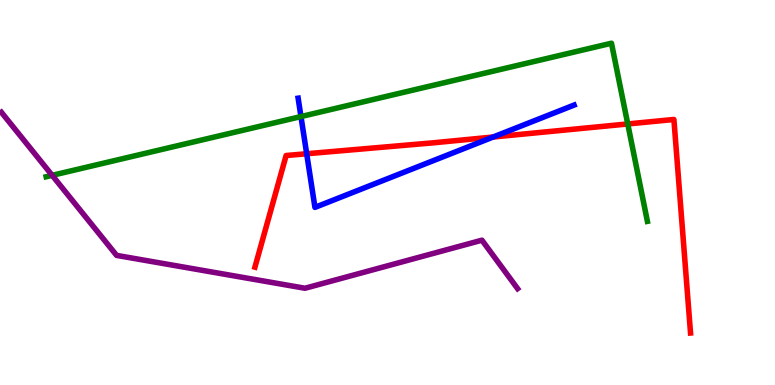[{'lines': ['blue', 'red'], 'intersections': [{'x': 3.96, 'y': 6.01}, {'x': 6.36, 'y': 6.44}]}, {'lines': ['green', 'red'], 'intersections': [{'x': 8.1, 'y': 6.78}]}, {'lines': ['purple', 'red'], 'intersections': []}, {'lines': ['blue', 'green'], 'intersections': [{'x': 3.88, 'y': 6.97}]}, {'lines': ['blue', 'purple'], 'intersections': []}, {'lines': ['green', 'purple'], 'intersections': [{'x': 0.673, 'y': 5.45}]}]